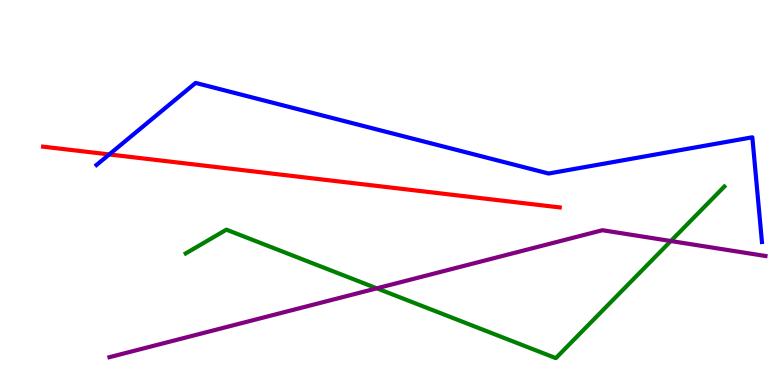[{'lines': ['blue', 'red'], 'intersections': [{'x': 1.41, 'y': 5.99}]}, {'lines': ['green', 'red'], 'intersections': []}, {'lines': ['purple', 'red'], 'intersections': []}, {'lines': ['blue', 'green'], 'intersections': []}, {'lines': ['blue', 'purple'], 'intersections': []}, {'lines': ['green', 'purple'], 'intersections': [{'x': 4.86, 'y': 2.51}, {'x': 8.66, 'y': 3.74}]}]